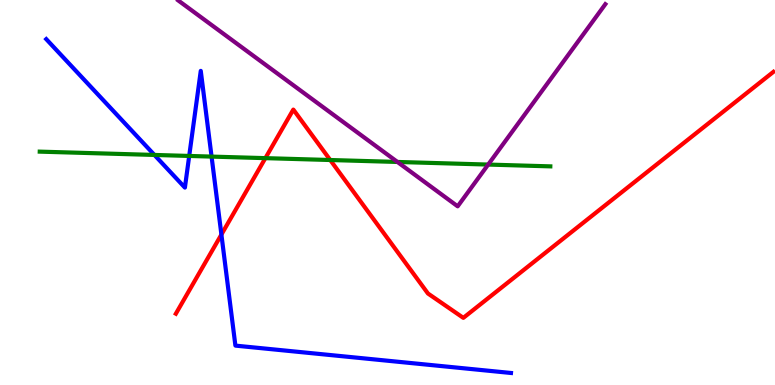[{'lines': ['blue', 'red'], 'intersections': [{'x': 2.86, 'y': 3.91}]}, {'lines': ['green', 'red'], 'intersections': [{'x': 3.42, 'y': 5.89}, {'x': 4.26, 'y': 5.84}]}, {'lines': ['purple', 'red'], 'intersections': []}, {'lines': ['blue', 'green'], 'intersections': [{'x': 1.99, 'y': 5.98}, {'x': 2.44, 'y': 5.95}, {'x': 2.73, 'y': 5.93}]}, {'lines': ['blue', 'purple'], 'intersections': []}, {'lines': ['green', 'purple'], 'intersections': [{'x': 5.13, 'y': 5.79}, {'x': 6.3, 'y': 5.73}]}]